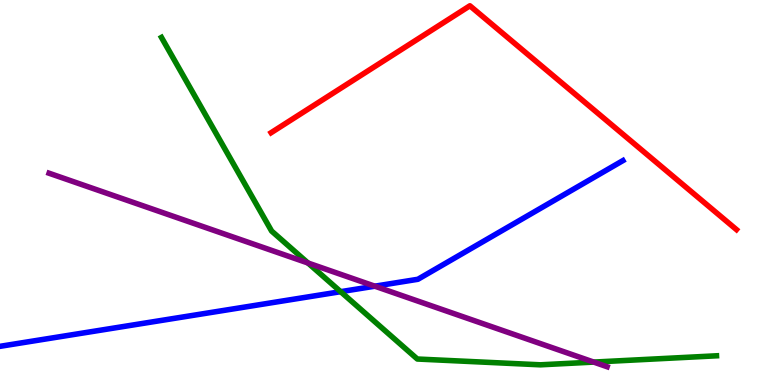[{'lines': ['blue', 'red'], 'intersections': []}, {'lines': ['green', 'red'], 'intersections': []}, {'lines': ['purple', 'red'], 'intersections': []}, {'lines': ['blue', 'green'], 'intersections': [{'x': 4.4, 'y': 2.42}]}, {'lines': ['blue', 'purple'], 'intersections': [{'x': 4.84, 'y': 2.57}]}, {'lines': ['green', 'purple'], 'intersections': [{'x': 3.97, 'y': 3.17}, {'x': 7.66, 'y': 0.595}]}]